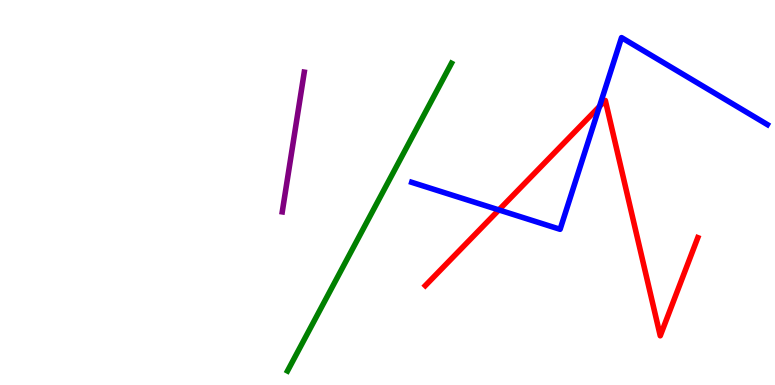[{'lines': ['blue', 'red'], 'intersections': [{'x': 6.44, 'y': 4.55}, {'x': 7.74, 'y': 7.23}]}, {'lines': ['green', 'red'], 'intersections': []}, {'lines': ['purple', 'red'], 'intersections': []}, {'lines': ['blue', 'green'], 'intersections': []}, {'lines': ['blue', 'purple'], 'intersections': []}, {'lines': ['green', 'purple'], 'intersections': []}]